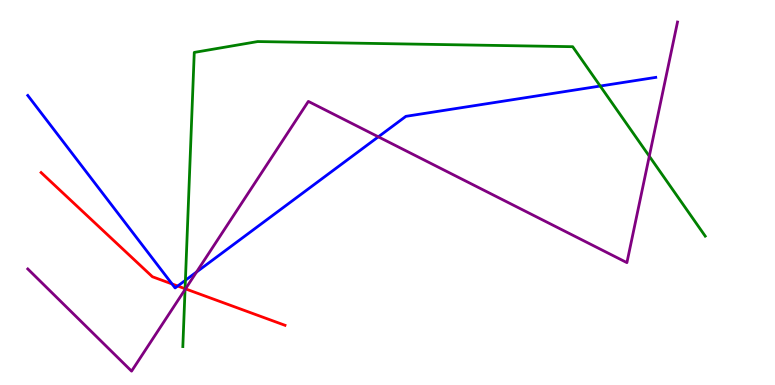[{'lines': ['blue', 'red'], 'intersections': [{'x': 2.22, 'y': 2.63}, {'x': 2.29, 'y': 2.57}]}, {'lines': ['green', 'red'], 'intersections': [{'x': 2.39, 'y': 2.5}]}, {'lines': ['purple', 'red'], 'intersections': [{'x': 2.39, 'y': 2.5}]}, {'lines': ['blue', 'green'], 'intersections': [{'x': 2.39, 'y': 2.72}, {'x': 7.74, 'y': 7.77}]}, {'lines': ['blue', 'purple'], 'intersections': [{'x': 2.54, 'y': 2.93}, {'x': 4.88, 'y': 6.45}]}, {'lines': ['green', 'purple'], 'intersections': [{'x': 2.39, 'y': 2.48}, {'x': 8.38, 'y': 5.94}]}]